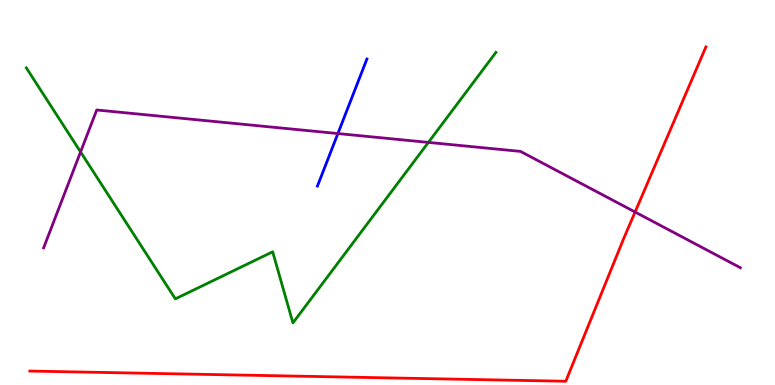[{'lines': ['blue', 'red'], 'intersections': []}, {'lines': ['green', 'red'], 'intersections': []}, {'lines': ['purple', 'red'], 'intersections': [{'x': 8.19, 'y': 4.49}]}, {'lines': ['blue', 'green'], 'intersections': []}, {'lines': ['blue', 'purple'], 'intersections': [{'x': 4.36, 'y': 6.53}]}, {'lines': ['green', 'purple'], 'intersections': [{'x': 1.04, 'y': 6.05}, {'x': 5.53, 'y': 6.3}]}]